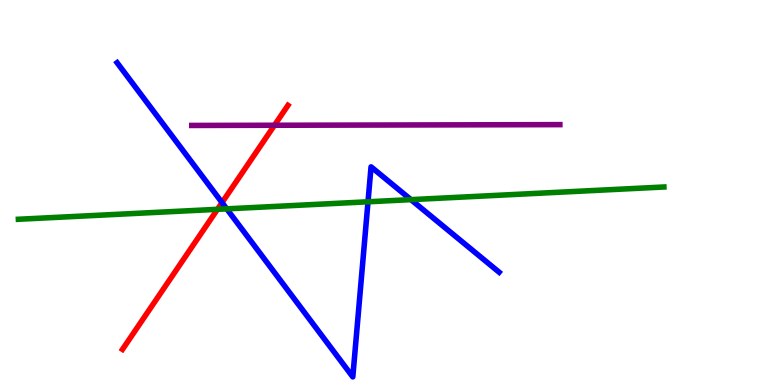[{'lines': ['blue', 'red'], 'intersections': [{'x': 2.86, 'y': 4.74}]}, {'lines': ['green', 'red'], 'intersections': [{'x': 2.81, 'y': 4.56}]}, {'lines': ['purple', 'red'], 'intersections': [{'x': 3.54, 'y': 6.75}]}, {'lines': ['blue', 'green'], 'intersections': [{'x': 2.93, 'y': 4.58}, {'x': 4.75, 'y': 4.76}, {'x': 5.3, 'y': 4.81}]}, {'lines': ['blue', 'purple'], 'intersections': []}, {'lines': ['green', 'purple'], 'intersections': []}]